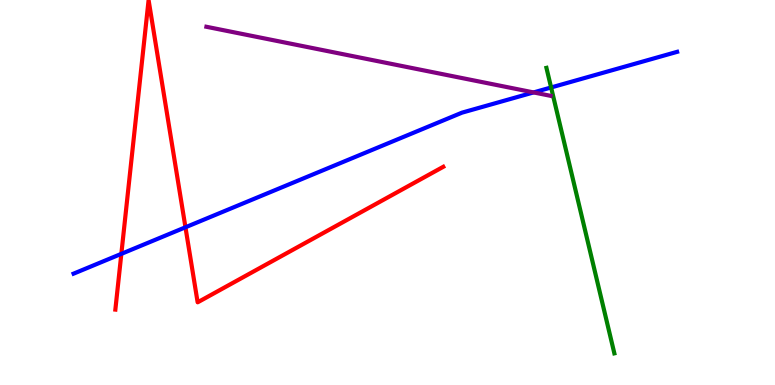[{'lines': ['blue', 'red'], 'intersections': [{'x': 1.57, 'y': 3.41}, {'x': 2.39, 'y': 4.1}]}, {'lines': ['green', 'red'], 'intersections': []}, {'lines': ['purple', 'red'], 'intersections': []}, {'lines': ['blue', 'green'], 'intersections': [{'x': 7.11, 'y': 7.73}]}, {'lines': ['blue', 'purple'], 'intersections': [{'x': 6.88, 'y': 7.6}]}, {'lines': ['green', 'purple'], 'intersections': []}]